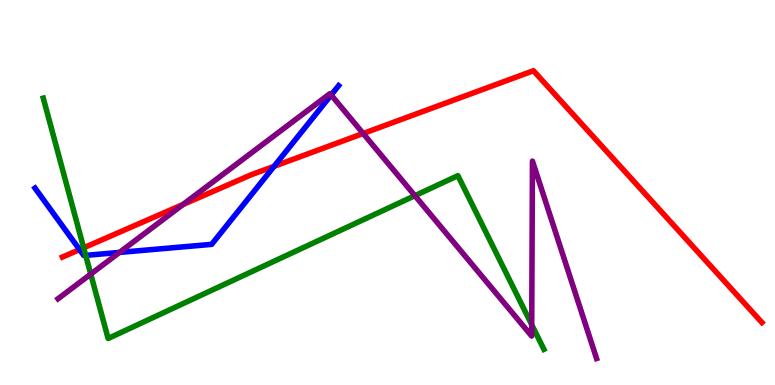[{'lines': ['blue', 'red'], 'intersections': [{'x': 1.03, 'y': 3.52}, {'x': 3.54, 'y': 5.68}]}, {'lines': ['green', 'red'], 'intersections': [{'x': 1.08, 'y': 3.56}]}, {'lines': ['purple', 'red'], 'intersections': [{'x': 2.36, 'y': 4.69}, {'x': 4.69, 'y': 6.53}]}, {'lines': ['blue', 'green'], 'intersections': [{'x': 1.11, 'y': 3.37}]}, {'lines': ['blue', 'purple'], 'intersections': [{'x': 1.54, 'y': 3.44}, {'x': 4.27, 'y': 7.53}]}, {'lines': ['green', 'purple'], 'intersections': [{'x': 1.17, 'y': 2.88}, {'x': 5.35, 'y': 4.92}, {'x': 6.86, 'y': 1.57}]}]